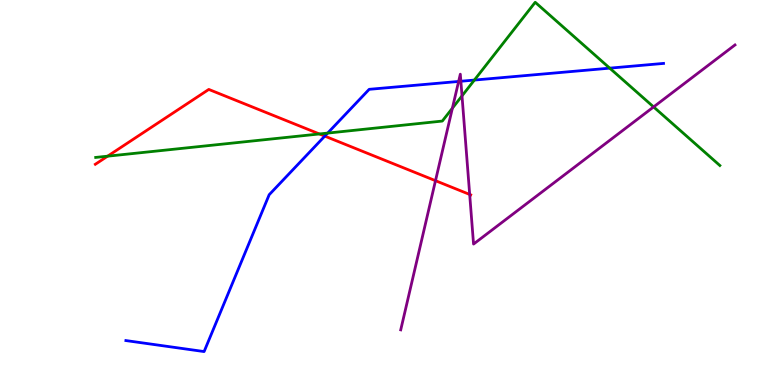[{'lines': ['blue', 'red'], 'intersections': [{'x': 4.19, 'y': 6.46}]}, {'lines': ['green', 'red'], 'intersections': [{'x': 1.39, 'y': 5.94}, {'x': 4.12, 'y': 6.52}]}, {'lines': ['purple', 'red'], 'intersections': [{'x': 5.62, 'y': 5.31}, {'x': 6.06, 'y': 4.95}]}, {'lines': ['blue', 'green'], 'intersections': [{'x': 4.23, 'y': 6.54}, {'x': 6.12, 'y': 7.92}, {'x': 7.87, 'y': 8.23}]}, {'lines': ['blue', 'purple'], 'intersections': [{'x': 5.92, 'y': 7.88}, {'x': 5.95, 'y': 7.89}]}, {'lines': ['green', 'purple'], 'intersections': [{'x': 5.84, 'y': 7.19}, {'x': 5.96, 'y': 7.51}, {'x': 8.43, 'y': 7.22}]}]